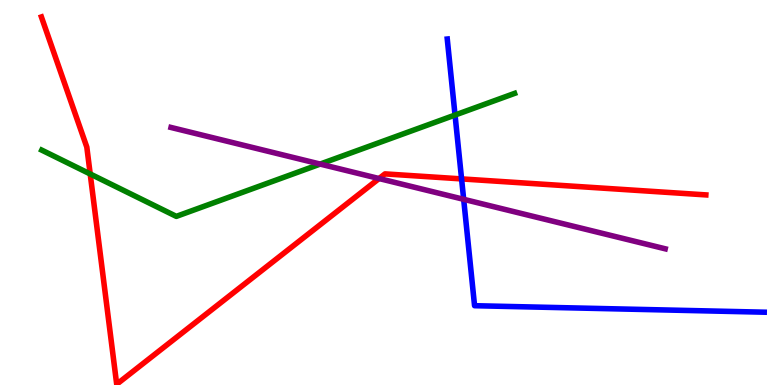[{'lines': ['blue', 'red'], 'intersections': [{'x': 5.96, 'y': 5.35}]}, {'lines': ['green', 'red'], 'intersections': [{'x': 1.16, 'y': 5.48}]}, {'lines': ['purple', 'red'], 'intersections': [{'x': 4.89, 'y': 5.36}]}, {'lines': ['blue', 'green'], 'intersections': [{'x': 5.87, 'y': 7.01}]}, {'lines': ['blue', 'purple'], 'intersections': [{'x': 5.98, 'y': 4.82}]}, {'lines': ['green', 'purple'], 'intersections': [{'x': 4.13, 'y': 5.74}]}]